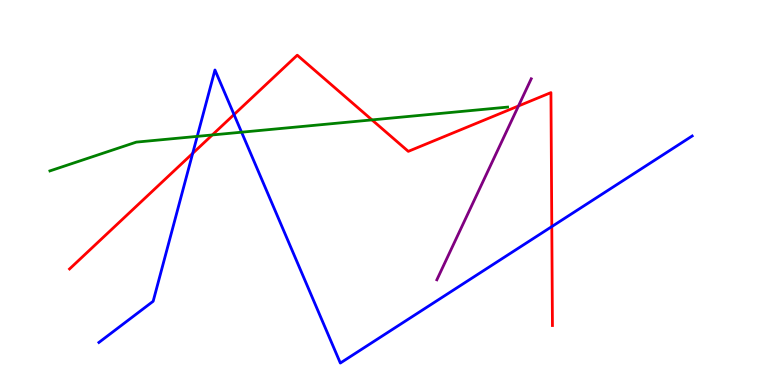[{'lines': ['blue', 'red'], 'intersections': [{'x': 2.49, 'y': 6.02}, {'x': 3.02, 'y': 7.02}, {'x': 7.12, 'y': 4.11}]}, {'lines': ['green', 'red'], 'intersections': [{'x': 2.74, 'y': 6.49}, {'x': 4.8, 'y': 6.89}]}, {'lines': ['purple', 'red'], 'intersections': [{'x': 6.69, 'y': 7.25}]}, {'lines': ['blue', 'green'], 'intersections': [{'x': 2.54, 'y': 6.46}, {'x': 3.12, 'y': 6.57}]}, {'lines': ['blue', 'purple'], 'intersections': []}, {'lines': ['green', 'purple'], 'intersections': []}]